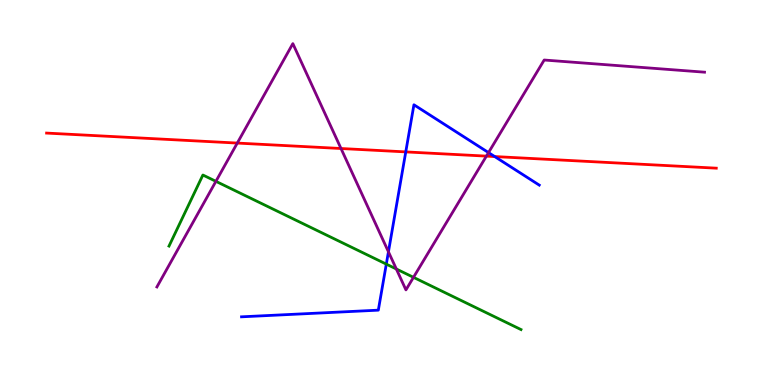[{'lines': ['blue', 'red'], 'intersections': [{'x': 5.24, 'y': 6.05}, {'x': 6.38, 'y': 5.93}]}, {'lines': ['green', 'red'], 'intersections': []}, {'lines': ['purple', 'red'], 'intersections': [{'x': 3.06, 'y': 6.28}, {'x': 4.4, 'y': 6.14}, {'x': 6.28, 'y': 5.94}]}, {'lines': ['blue', 'green'], 'intersections': [{'x': 4.98, 'y': 3.14}]}, {'lines': ['blue', 'purple'], 'intersections': [{'x': 5.01, 'y': 3.46}, {'x': 6.3, 'y': 6.04}]}, {'lines': ['green', 'purple'], 'intersections': [{'x': 2.79, 'y': 5.29}, {'x': 5.11, 'y': 3.01}, {'x': 5.34, 'y': 2.8}]}]